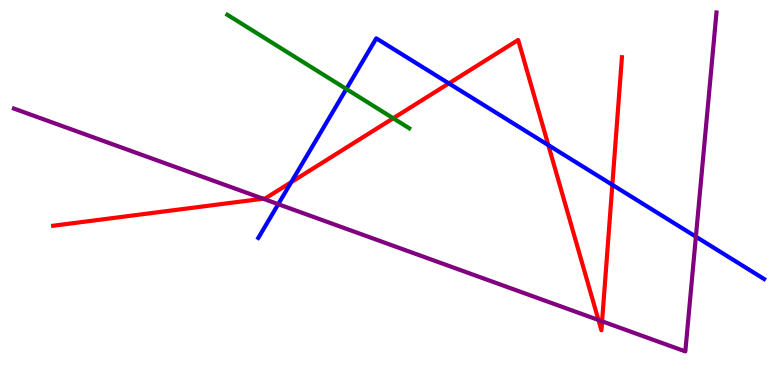[{'lines': ['blue', 'red'], 'intersections': [{'x': 3.76, 'y': 5.27}, {'x': 5.79, 'y': 7.83}, {'x': 7.08, 'y': 6.23}, {'x': 7.9, 'y': 5.2}]}, {'lines': ['green', 'red'], 'intersections': [{'x': 5.07, 'y': 6.93}]}, {'lines': ['purple', 'red'], 'intersections': [{'x': 3.39, 'y': 4.84}, {'x': 7.72, 'y': 1.69}, {'x': 7.77, 'y': 1.65}]}, {'lines': ['blue', 'green'], 'intersections': [{'x': 4.47, 'y': 7.69}]}, {'lines': ['blue', 'purple'], 'intersections': [{'x': 3.59, 'y': 4.7}, {'x': 8.98, 'y': 3.85}]}, {'lines': ['green', 'purple'], 'intersections': []}]